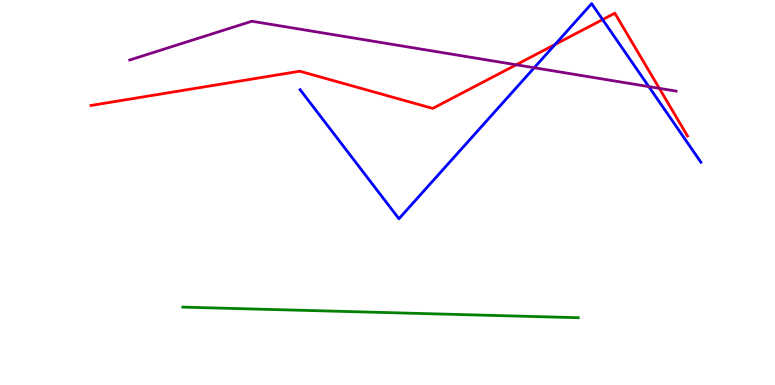[{'lines': ['blue', 'red'], 'intersections': [{'x': 7.16, 'y': 8.85}, {'x': 7.78, 'y': 9.49}]}, {'lines': ['green', 'red'], 'intersections': []}, {'lines': ['purple', 'red'], 'intersections': [{'x': 6.66, 'y': 8.32}, {'x': 8.51, 'y': 7.71}]}, {'lines': ['blue', 'green'], 'intersections': []}, {'lines': ['blue', 'purple'], 'intersections': [{'x': 6.89, 'y': 8.24}, {'x': 8.37, 'y': 7.75}]}, {'lines': ['green', 'purple'], 'intersections': []}]